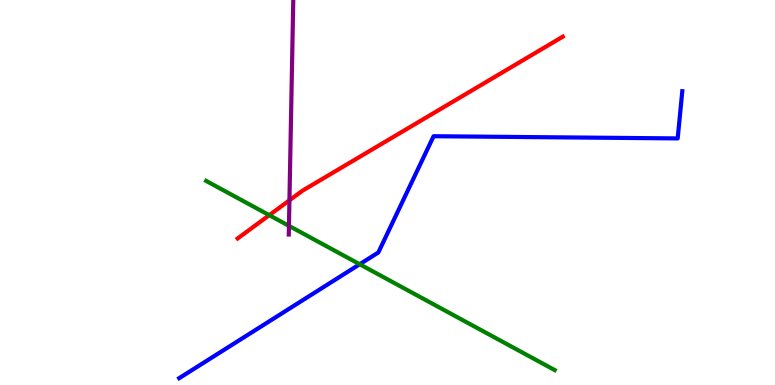[{'lines': ['blue', 'red'], 'intersections': []}, {'lines': ['green', 'red'], 'intersections': [{'x': 3.47, 'y': 4.41}]}, {'lines': ['purple', 'red'], 'intersections': [{'x': 3.73, 'y': 4.8}]}, {'lines': ['blue', 'green'], 'intersections': [{'x': 4.64, 'y': 3.14}]}, {'lines': ['blue', 'purple'], 'intersections': []}, {'lines': ['green', 'purple'], 'intersections': [{'x': 3.73, 'y': 4.13}]}]